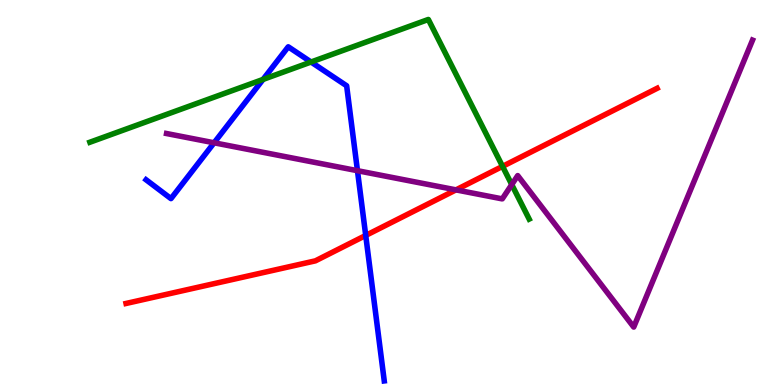[{'lines': ['blue', 'red'], 'intersections': [{'x': 4.72, 'y': 3.88}]}, {'lines': ['green', 'red'], 'intersections': [{'x': 6.48, 'y': 5.68}]}, {'lines': ['purple', 'red'], 'intersections': [{'x': 5.88, 'y': 5.07}]}, {'lines': ['blue', 'green'], 'intersections': [{'x': 3.39, 'y': 7.94}, {'x': 4.01, 'y': 8.39}]}, {'lines': ['blue', 'purple'], 'intersections': [{'x': 2.76, 'y': 6.29}, {'x': 4.61, 'y': 5.57}]}, {'lines': ['green', 'purple'], 'intersections': [{'x': 6.6, 'y': 5.21}]}]